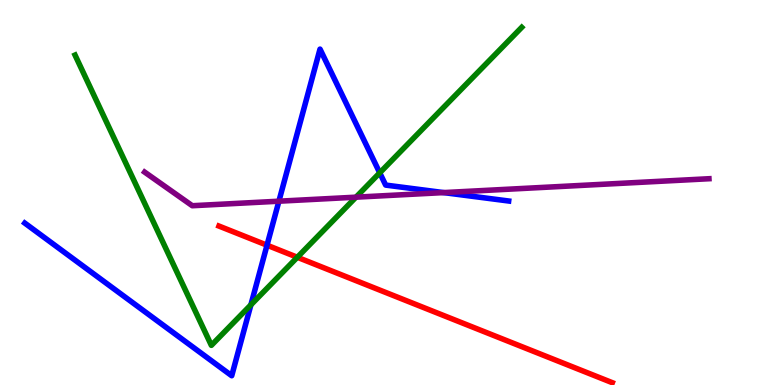[{'lines': ['blue', 'red'], 'intersections': [{'x': 3.45, 'y': 3.63}]}, {'lines': ['green', 'red'], 'intersections': [{'x': 3.84, 'y': 3.32}]}, {'lines': ['purple', 'red'], 'intersections': []}, {'lines': ['blue', 'green'], 'intersections': [{'x': 3.24, 'y': 2.08}, {'x': 4.9, 'y': 5.51}]}, {'lines': ['blue', 'purple'], 'intersections': [{'x': 3.6, 'y': 4.77}, {'x': 5.72, 'y': 5.0}]}, {'lines': ['green', 'purple'], 'intersections': [{'x': 4.59, 'y': 4.88}]}]